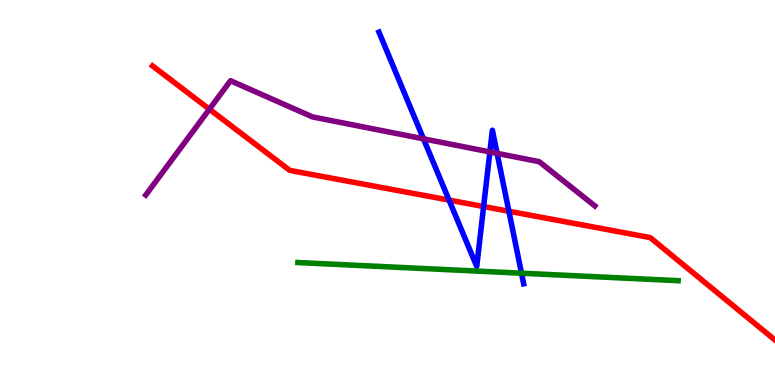[{'lines': ['blue', 'red'], 'intersections': [{'x': 5.79, 'y': 4.8}, {'x': 6.24, 'y': 4.64}, {'x': 6.57, 'y': 4.51}]}, {'lines': ['green', 'red'], 'intersections': []}, {'lines': ['purple', 'red'], 'intersections': [{'x': 2.7, 'y': 7.16}]}, {'lines': ['blue', 'green'], 'intersections': [{'x': 6.73, 'y': 2.9}]}, {'lines': ['blue', 'purple'], 'intersections': [{'x': 5.46, 'y': 6.39}, {'x': 6.32, 'y': 6.05}, {'x': 6.41, 'y': 6.02}]}, {'lines': ['green', 'purple'], 'intersections': []}]